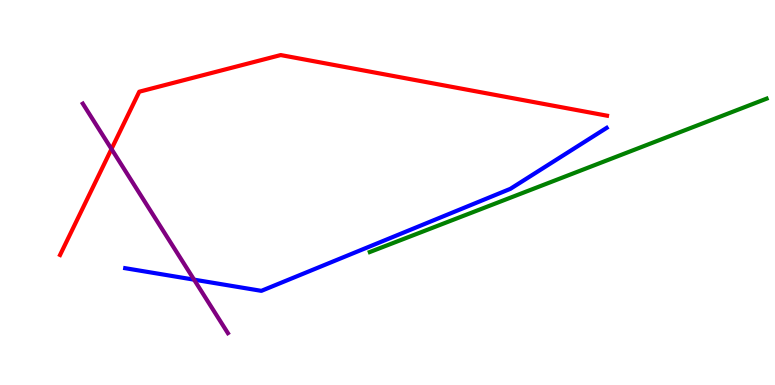[{'lines': ['blue', 'red'], 'intersections': []}, {'lines': ['green', 'red'], 'intersections': []}, {'lines': ['purple', 'red'], 'intersections': [{'x': 1.44, 'y': 6.13}]}, {'lines': ['blue', 'green'], 'intersections': []}, {'lines': ['blue', 'purple'], 'intersections': [{'x': 2.5, 'y': 2.74}]}, {'lines': ['green', 'purple'], 'intersections': []}]